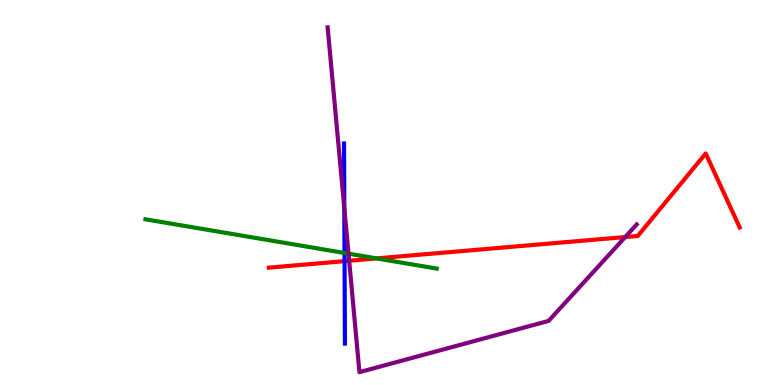[{'lines': ['blue', 'red'], 'intersections': [{'x': 4.45, 'y': 3.22}]}, {'lines': ['green', 'red'], 'intersections': [{'x': 4.86, 'y': 3.29}]}, {'lines': ['purple', 'red'], 'intersections': [{'x': 4.51, 'y': 3.23}, {'x': 8.07, 'y': 3.84}]}, {'lines': ['blue', 'green'], 'intersections': [{'x': 4.45, 'y': 3.43}]}, {'lines': ['blue', 'purple'], 'intersections': [{'x': 4.44, 'y': 4.59}]}, {'lines': ['green', 'purple'], 'intersections': [{'x': 4.5, 'y': 3.41}]}]